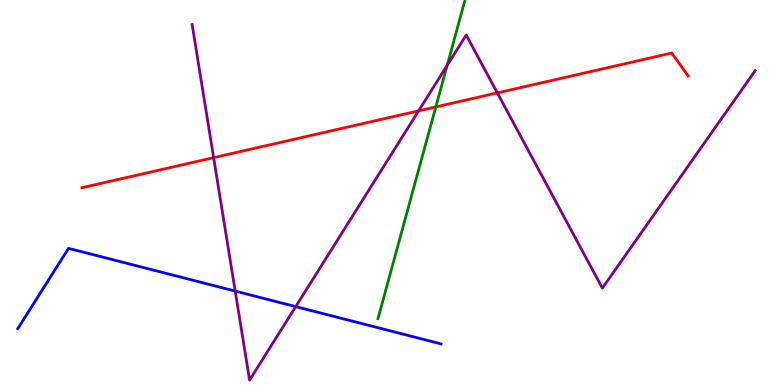[{'lines': ['blue', 'red'], 'intersections': []}, {'lines': ['green', 'red'], 'intersections': [{'x': 5.62, 'y': 7.22}]}, {'lines': ['purple', 'red'], 'intersections': [{'x': 2.76, 'y': 5.91}, {'x': 5.4, 'y': 7.12}, {'x': 6.42, 'y': 7.59}]}, {'lines': ['blue', 'green'], 'intersections': []}, {'lines': ['blue', 'purple'], 'intersections': [{'x': 3.03, 'y': 2.44}, {'x': 3.82, 'y': 2.04}]}, {'lines': ['green', 'purple'], 'intersections': [{'x': 5.77, 'y': 8.3}]}]